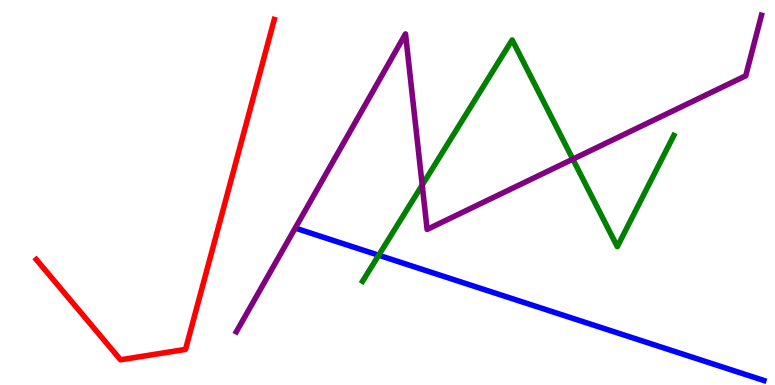[{'lines': ['blue', 'red'], 'intersections': []}, {'lines': ['green', 'red'], 'intersections': []}, {'lines': ['purple', 'red'], 'intersections': []}, {'lines': ['blue', 'green'], 'intersections': [{'x': 4.89, 'y': 3.37}]}, {'lines': ['blue', 'purple'], 'intersections': []}, {'lines': ['green', 'purple'], 'intersections': [{'x': 5.45, 'y': 5.19}, {'x': 7.39, 'y': 5.87}]}]